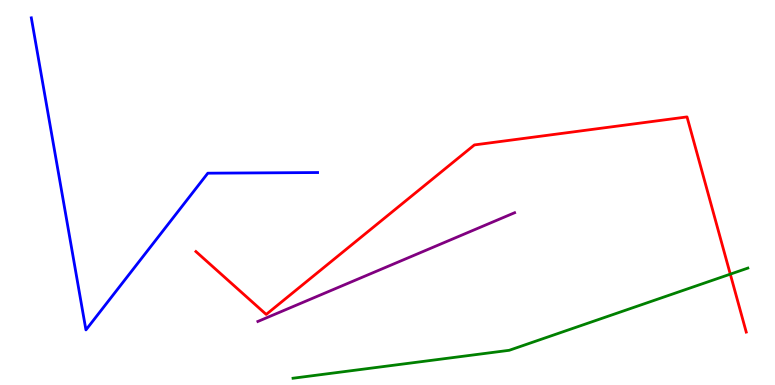[{'lines': ['blue', 'red'], 'intersections': []}, {'lines': ['green', 'red'], 'intersections': [{'x': 9.42, 'y': 2.88}]}, {'lines': ['purple', 'red'], 'intersections': []}, {'lines': ['blue', 'green'], 'intersections': []}, {'lines': ['blue', 'purple'], 'intersections': []}, {'lines': ['green', 'purple'], 'intersections': []}]